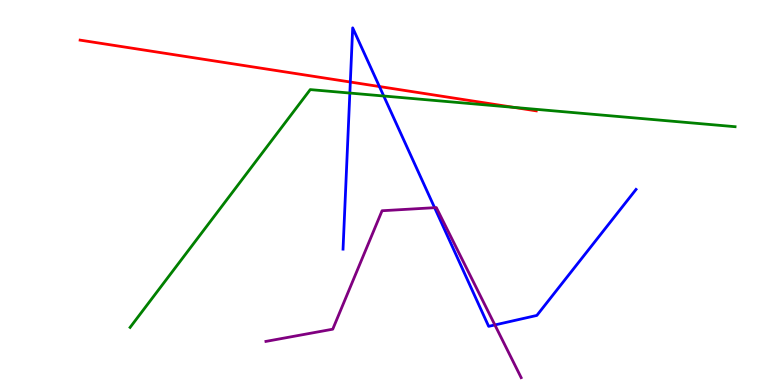[{'lines': ['blue', 'red'], 'intersections': [{'x': 4.52, 'y': 7.87}, {'x': 4.9, 'y': 7.75}]}, {'lines': ['green', 'red'], 'intersections': [{'x': 6.63, 'y': 7.21}]}, {'lines': ['purple', 'red'], 'intersections': []}, {'lines': ['blue', 'green'], 'intersections': [{'x': 4.51, 'y': 7.58}, {'x': 4.95, 'y': 7.51}]}, {'lines': ['blue', 'purple'], 'intersections': [{'x': 5.61, 'y': 4.61}, {'x': 6.39, 'y': 1.56}]}, {'lines': ['green', 'purple'], 'intersections': []}]